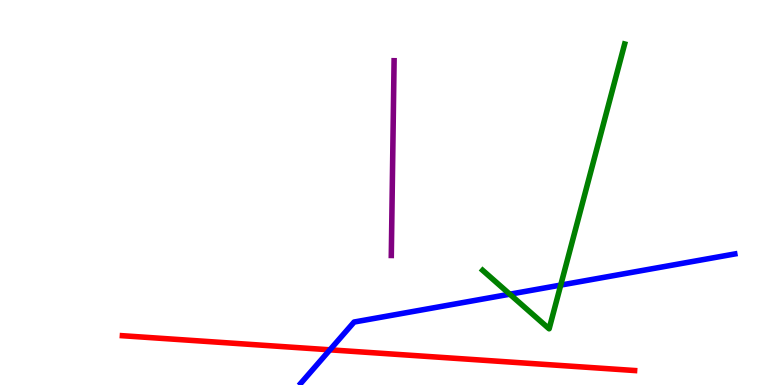[{'lines': ['blue', 'red'], 'intersections': [{'x': 4.26, 'y': 0.914}]}, {'lines': ['green', 'red'], 'intersections': []}, {'lines': ['purple', 'red'], 'intersections': []}, {'lines': ['blue', 'green'], 'intersections': [{'x': 6.58, 'y': 2.36}, {'x': 7.24, 'y': 2.6}]}, {'lines': ['blue', 'purple'], 'intersections': []}, {'lines': ['green', 'purple'], 'intersections': []}]